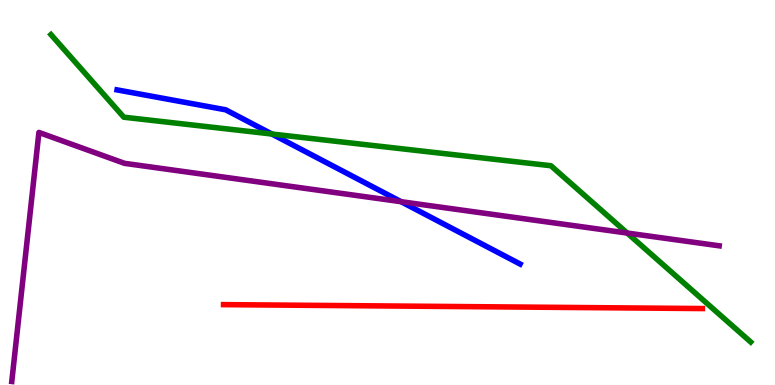[{'lines': ['blue', 'red'], 'intersections': []}, {'lines': ['green', 'red'], 'intersections': []}, {'lines': ['purple', 'red'], 'intersections': []}, {'lines': ['blue', 'green'], 'intersections': [{'x': 3.51, 'y': 6.52}]}, {'lines': ['blue', 'purple'], 'intersections': [{'x': 5.18, 'y': 4.76}]}, {'lines': ['green', 'purple'], 'intersections': [{'x': 8.09, 'y': 3.95}]}]